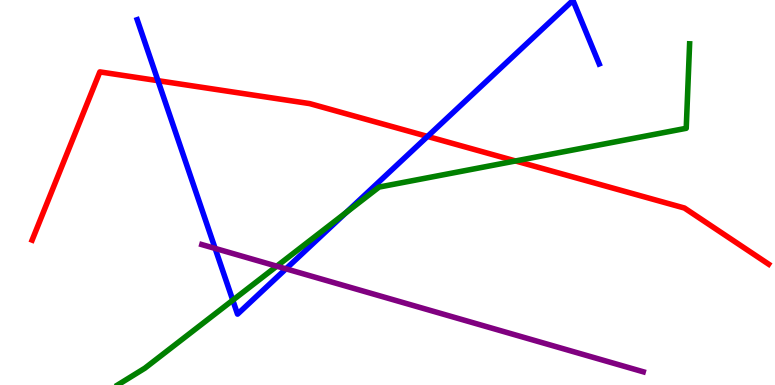[{'lines': ['blue', 'red'], 'intersections': [{'x': 2.04, 'y': 7.9}, {'x': 5.52, 'y': 6.46}]}, {'lines': ['green', 'red'], 'intersections': [{'x': 6.65, 'y': 5.82}]}, {'lines': ['purple', 'red'], 'intersections': []}, {'lines': ['blue', 'green'], 'intersections': [{'x': 3.0, 'y': 2.2}, {'x': 4.47, 'y': 4.48}]}, {'lines': ['blue', 'purple'], 'intersections': [{'x': 2.78, 'y': 3.55}, {'x': 3.69, 'y': 3.02}]}, {'lines': ['green', 'purple'], 'intersections': [{'x': 3.57, 'y': 3.09}]}]